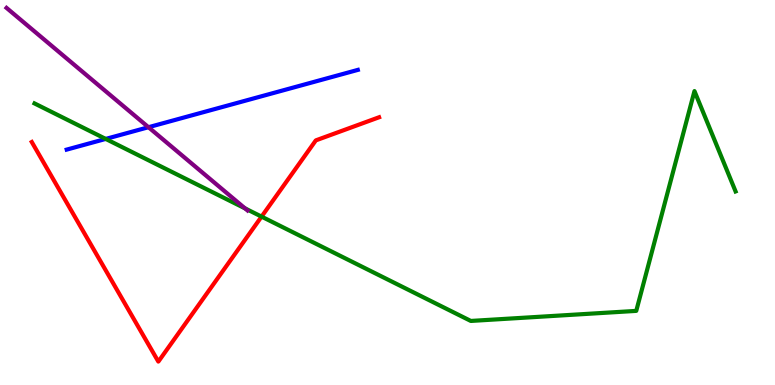[{'lines': ['blue', 'red'], 'intersections': []}, {'lines': ['green', 'red'], 'intersections': [{'x': 3.37, 'y': 4.37}]}, {'lines': ['purple', 'red'], 'intersections': []}, {'lines': ['blue', 'green'], 'intersections': [{'x': 1.36, 'y': 6.39}]}, {'lines': ['blue', 'purple'], 'intersections': [{'x': 1.92, 'y': 6.7}]}, {'lines': ['green', 'purple'], 'intersections': [{'x': 3.16, 'y': 4.59}]}]